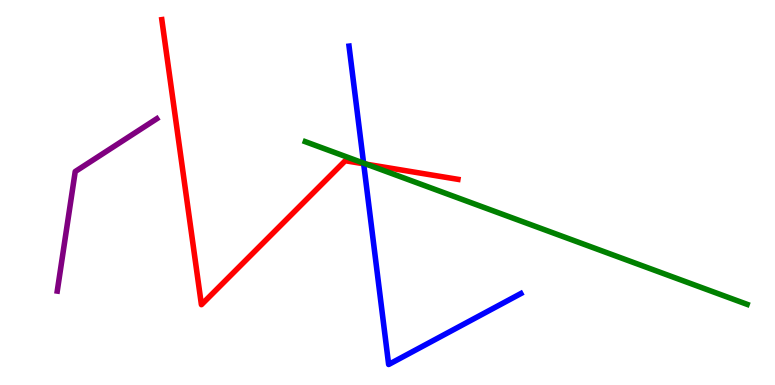[{'lines': ['blue', 'red'], 'intersections': [{'x': 4.69, 'y': 5.75}]}, {'lines': ['green', 'red'], 'intersections': [{'x': 4.73, 'y': 5.73}]}, {'lines': ['purple', 'red'], 'intersections': []}, {'lines': ['blue', 'green'], 'intersections': [{'x': 4.69, 'y': 5.76}]}, {'lines': ['blue', 'purple'], 'intersections': []}, {'lines': ['green', 'purple'], 'intersections': []}]